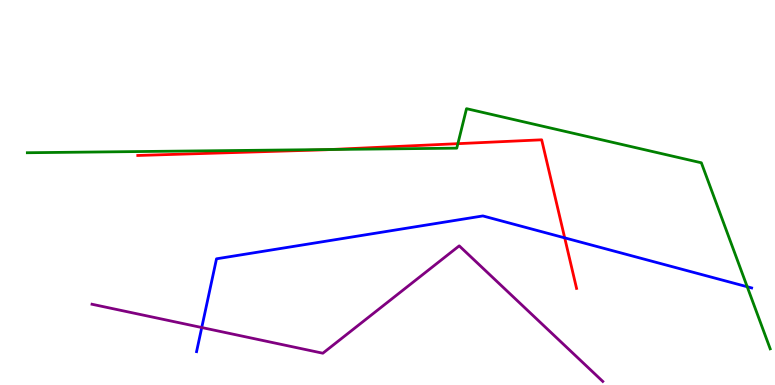[{'lines': ['blue', 'red'], 'intersections': [{'x': 7.29, 'y': 3.82}]}, {'lines': ['green', 'red'], 'intersections': [{'x': 4.28, 'y': 6.12}, {'x': 5.91, 'y': 6.27}]}, {'lines': ['purple', 'red'], 'intersections': []}, {'lines': ['blue', 'green'], 'intersections': [{'x': 9.64, 'y': 2.55}]}, {'lines': ['blue', 'purple'], 'intersections': [{'x': 2.6, 'y': 1.49}]}, {'lines': ['green', 'purple'], 'intersections': []}]